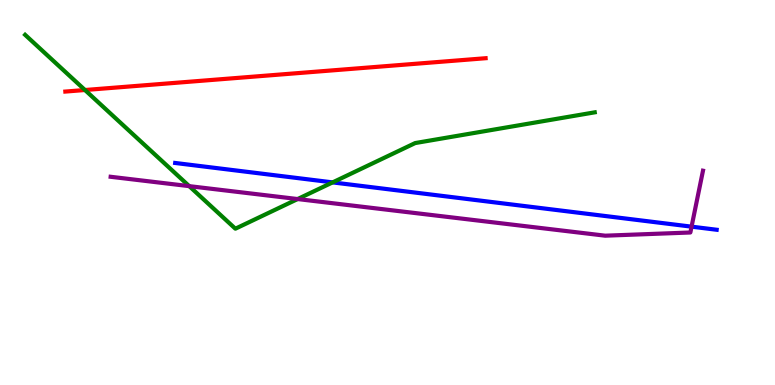[{'lines': ['blue', 'red'], 'intersections': []}, {'lines': ['green', 'red'], 'intersections': [{'x': 1.1, 'y': 7.66}]}, {'lines': ['purple', 'red'], 'intersections': []}, {'lines': ['blue', 'green'], 'intersections': [{'x': 4.29, 'y': 5.26}]}, {'lines': ['blue', 'purple'], 'intersections': [{'x': 8.92, 'y': 4.11}]}, {'lines': ['green', 'purple'], 'intersections': [{'x': 2.44, 'y': 5.17}, {'x': 3.84, 'y': 4.83}]}]